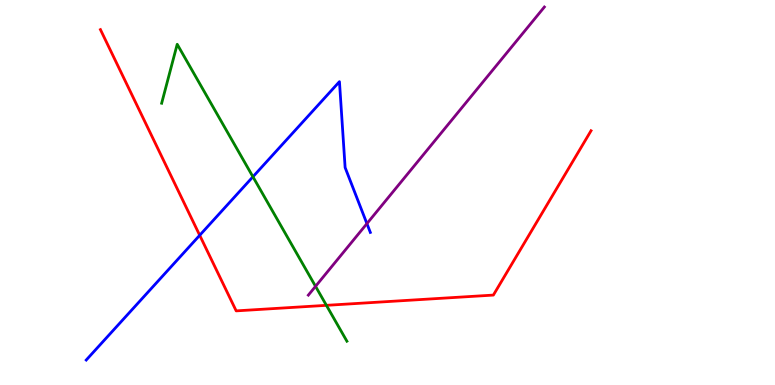[{'lines': ['blue', 'red'], 'intersections': [{'x': 2.58, 'y': 3.89}]}, {'lines': ['green', 'red'], 'intersections': [{'x': 4.21, 'y': 2.07}]}, {'lines': ['purple', 'red'], 'intersections': []}, {'lines': ['blue', 'green'], 'intersections': [{'x': 3.26, 'y': 5.41}]}, {'lines': ['blue', 'purple'], 'intersections': [{'x': 4.73, 'y': 4.19}]}, {'lines': ['green', 'purple'], 'intersections': [{'x': 4.07, 'y': 2.56}]}]